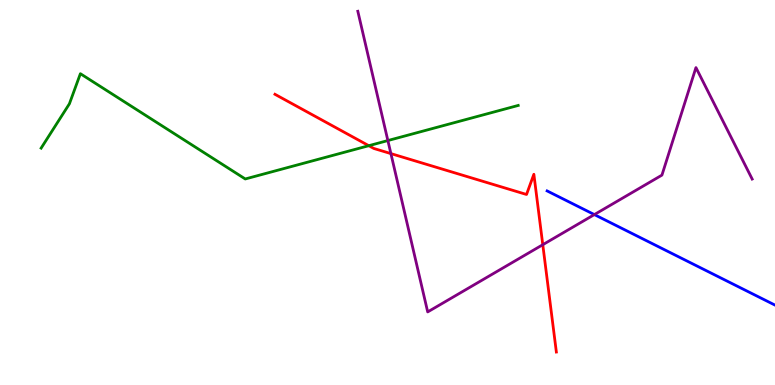[{'lines': ['blue', 'red'], 'intersections': []}, {'lines': ['green', 'red'], 'intersections': [{'x': 4.76, 'y': 6.22}]}, {'lines': ['purple', 'red'], 'intersections': [{'x': 5.04, 'y': 6.01}, {'x': 7.0, 'y': 3.64}]}, {'lines': ['blue', 'green'], 'intersections': []}, {'lines': ['blue', 'purple'], 'intersections': [{'x': 7.67, 'y': 4.43}]}, {'lines': ['green', 'purple'], 'intersections': [{'x': 5.0, 'y': 6.35}]}]